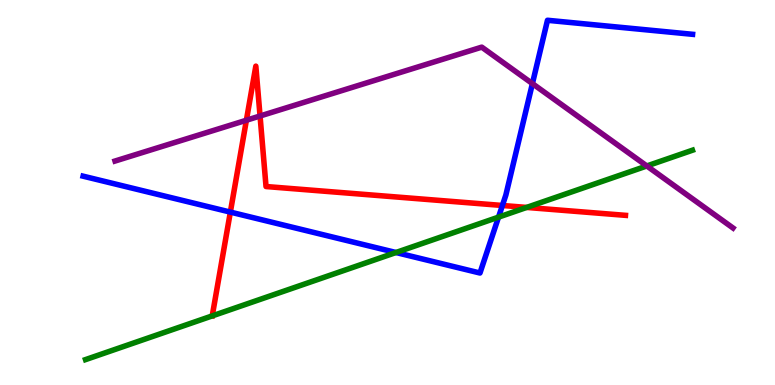[{'lines': ['blue', 'red'], 'intersections': [{'x': 2.97, 'y': 4.49}, {'x': 6.48, 'y': 4.66}]}, {'lines': ['green', 'red'], 'intersections': [{'x': 6.8, 'y': 4.61}]}, {'lines': ['purple', 'red'], 'intersections': [{'x': 3.18, 'y': 6.88}, {'x': 3.36, 'y': 6.99}]}, {'lines': ['blue', 'green'], 'intersections': [{'x': 5.11, 'y': 3.44}, {'x': 6.43, 'y': 4.36}]}, {'lines': ['blue', 'purple'], 'intersections': [{'x': 6.87, 'y': 7.83}]}, {'lines': ['green', 'purple'], 'intersections': [{'x': 8.35, 'y': 5.69}]}]